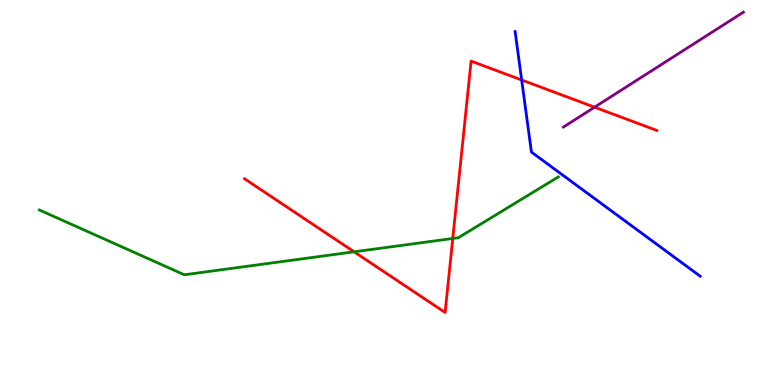[{'lines': ['blue', 'red'], 'intersections': [{'x': 6.73, 'y': 7.92}]}, {'lines': ['green', 'red'], 'intersections': [{'x': 4.57, 'y': 3.46}, {'x': 5.84, 'y': 3.81}]}, {'lines': ['purple', 'red'], 'intersections': [{'x': 7.67, 'y': 7.22}]}, {'lines': ['blue', 'green'], 'intersections': []}, {'lines': ['blue', 'purple'], 'intersections': []}, {'lines': ['green', 'purple'], 'intersections': []}]